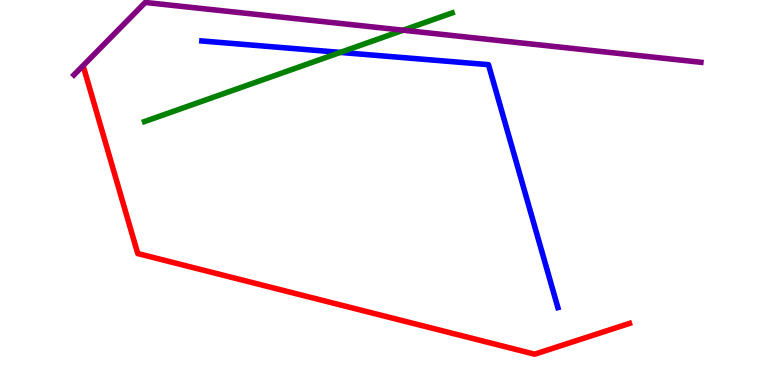[{'lines': ['blue', 'red'], 'intersections': []}, {'lines': ['green', 'red'], 'intersections': []}, {'lines': ['purple', 'red'], 'intersections': []}, {'lines': ['blue', 'green'], 'intersections': [{'x': 4.39, 'y': 8.64}]}, {'lines': ['blue', 'purple'], 'intersections': []}, {'lines': ['green', 'purple'], 'intersections': [{'x': 5.2, 'y': 9.22}]}]